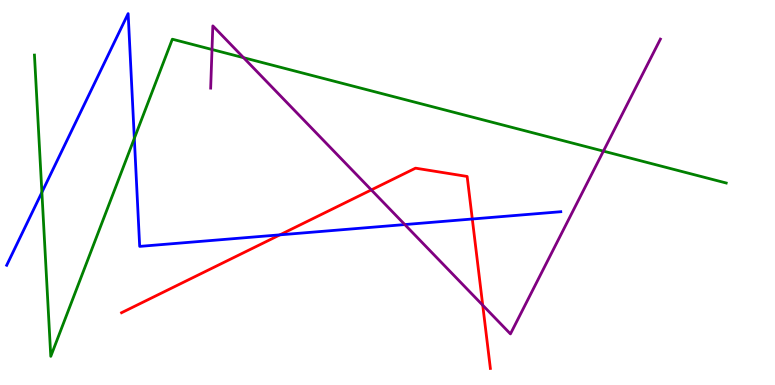[{'lines': ['blue', 'red'], 'intersections': [{'x': 3.61, 'y': 3.9}, {'x': 6.09, 'y': 4.31}]}, {'lines': ['green', 'red'], 'intersections': []}, {'lines': ['purple', 'red'], 'intersections': [{'x': 4.79, 'y': 5.07}, {'x': 6.23, 'y': 2.07}]}, {'lines': ['blue', 'green'], 'intersections': [{'x': 0.54, 'y': 5.0}, {'x': 1.73, 'y': 6.41}]}, {'lines': ['blue', 'purple'], 'intersections': [{'x': 5.22, 'y': 4.17}]}, {'lines': ['green', 'purple'], 'intersections': [{'x': 2.74, 'y': 8.71}, {'x': 3.14, 'y': 8.5}, {'x': 7.79, 'y': 6.07}]}]